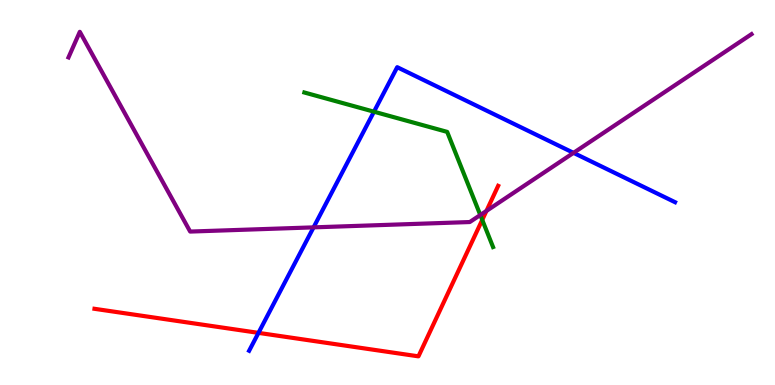[{'lines': ['blue', 'red'], 'intersections': [{'x': 3.34, 'y': 1.35}]}, {'lines': ['green', 'red'], 'intersections': [{'x': 6.22, 'y': 4.29}]}, {'lines': ['purple', 'red'], 'intersections': [{'x': 6.28, 'y': 4.52}]}, {'lines': ['blue', 'green'], 'intersections': [{'x': 4.83, 'y': 7.1}]}, {'lines': ['blue', 'purple'], 'intersections': [{'x': 4.05, 'y': 4.09}, {'x': 7.4, 'y': 6.03}]}, {'lines': ['green', 'purple'], 'intersections': [{'x': 6.2, 'y': 4.42}]}]